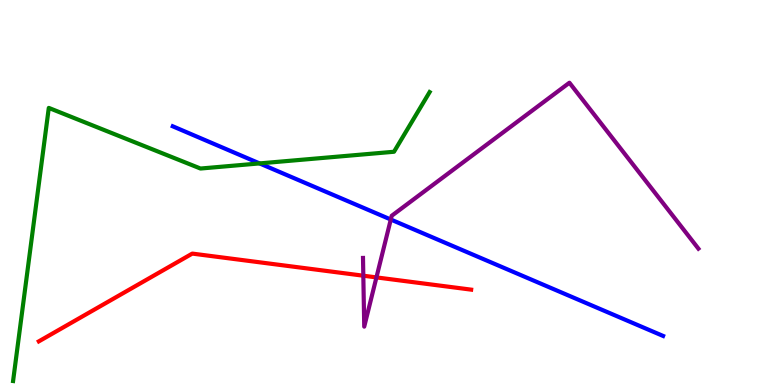[{'lines': ['blue', 'red'], 'intersections': []}, {'lines': ['green', 'red'], 'intersections': []}, {'lines': ['purple', 'red'], 'intersections': [{'x': 4.69, 'y': 2.84}, {'x': 4.86, 'y': 2.79}]}, {'lines': ['blue', 'green'], 'intersections': [{'x': 3.35, 'y': 5.76}]}, {'lines': ['blue', 'purple'], 'intersections': [{'x': 5.04, 'y': 4.3}]}, {'lines': ['green', 'purple'], 'intersections': []}]